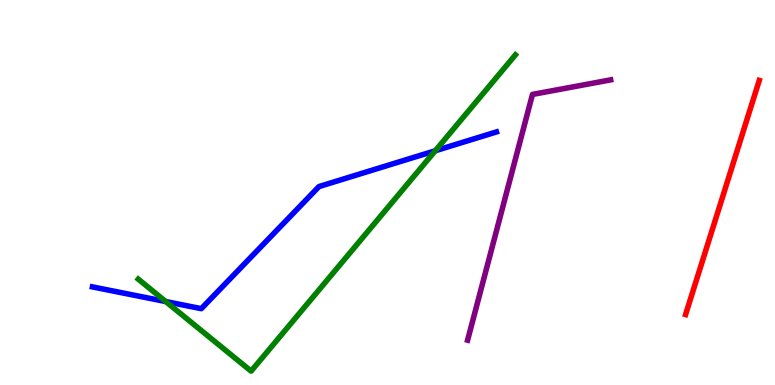[{'lines': ['blue', 'red'], 'intersections': []}, {'lines': ['green', 'red'], 'intersections': []}, {'lines': ['purple', 'red'], 'intersections': []}, {'lines': ['blue', 'green'], 'intersections': [{'x': 2.14, 'y': 2.17}, {'x': 5.62, 'y': 6.08}]}, {'lines': ['blue', 'purple'], 'intersections': []}, {'lines': ['green', 'purple'], 'intersections': []}]